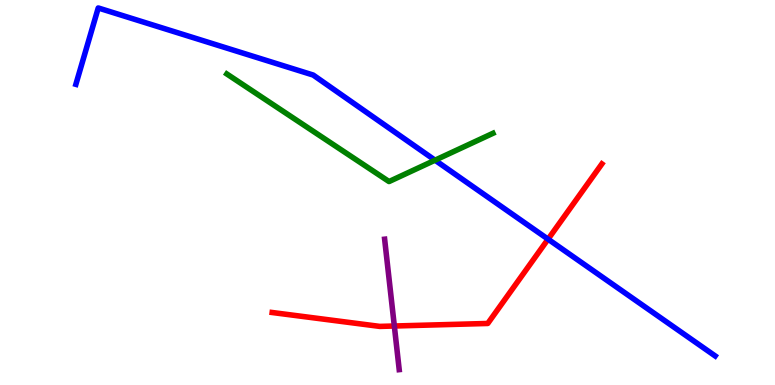[{'lines': ['blue', 'red'], 'intersections': [{'x': 7.07, 'y': 3.79}]}, {'lines': ['green', 'red'], 'intersections': []}, {'lines': ['purple', 'red'], 'intersections': [{'x': 5.09, 'y': 1.53}]}, {'lines': ['blue', 'green'], 'intersections': [{'x': 5.61, 'y': 5.84}]}, {'lines': ['blue', 'purple'], 'intersections': []}, {'lines': ['green', 'purple'], 'intersections': []}]